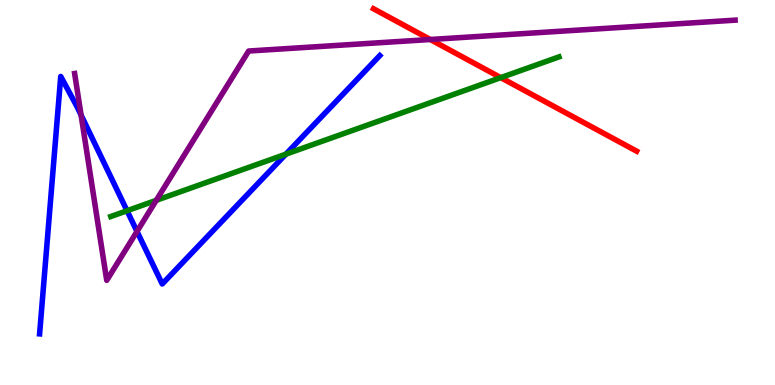[{'lines': ['blue', 'red'], 'intersections': []}, {'lines': ['green', 'red'], 'intersections': [{'x': 6.46, 'y': 7.98}]}, {'lines': ['purple', 'red'], 'intersections': [{'x': 5.55, 'y': 8.97}]}, {'lines': ['blue', 'green'], 'intersections': [{'x': 1.64, 'y': 4.53}, {'x': 3.69, 'y': 6.0}]}, {'lines': ['blue', 'purple'], 'intersections': [{'x': 1.05, 'y': 7.01}, {'x': 1.77, 'y': 3.99}]}, {'lines': ['green', 'purple'], 'intersections': [{'x': 2.02, 'y': 4.8}]}]